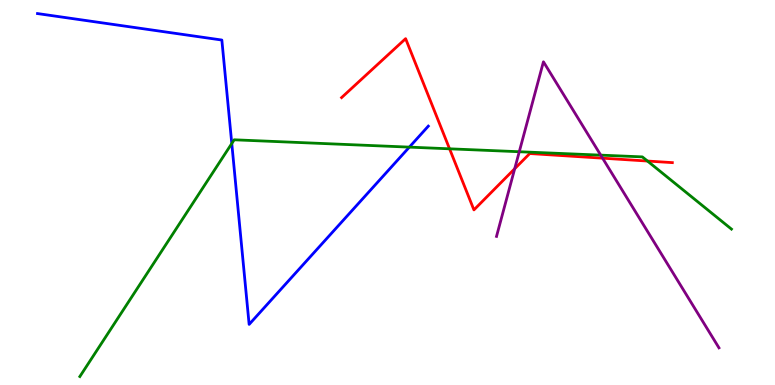[{'lines': ['blue', 'red'], 'intersections': []}, {'lines': ['green', 'red'], 'intersections': [{'x': 5.8, 'y': 6.13}, {'x': 8.35, 'y': 5.82}]}, {'lines': ['purple', 'red'], 'intersections': [{'x': 6.64, 'y': 5.62}, {'x': 7.78, 'y': 5.89}]}, {'lines': ['blue', 'green'], 'intersections': [{'x': 2.99, 'y': 6.27}, {'x': 5.28, 'y': 6.18}]}, {'lines': ['blue', 'purple'], 'intersections': []}, {'lines': ['green', 'purple'], 'intersections': [{'x': 6.7, 'y': 6.06}, {'x': 7.75, 'y': 5.97}]}]